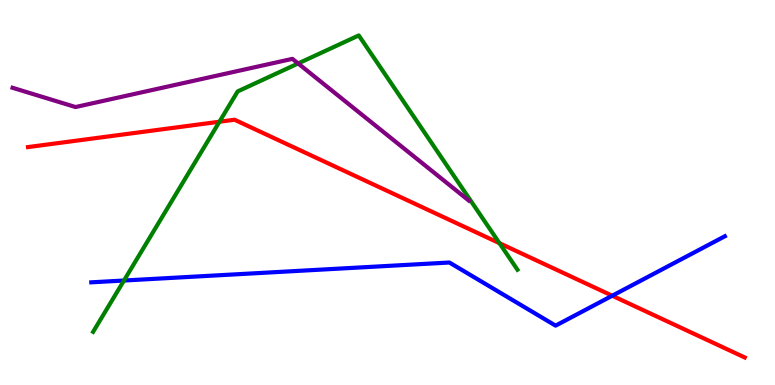[{'lines': ['blue', 'red'], 'intersections': [{'x': 7.9, 'y': 2.32}]}, {'lines': ['green', 'red'], 'intersections': [{'x': 2.83, 'y': 6.84}, {'x': 6.44, 'y': 3.68}]}, {'lines': ['purple', 'red'], 'intersections': []}, {'lines': ['blue', 'green'], 'intersections': [{'x': 1.6, 'y': 2.71}]}, {'lines': ['blue', 'purple'], 'intersections': []}, {'lines': ['green', 'purple'], 'intersections': [{'x': 3.85, 'y': 8.35}]}]